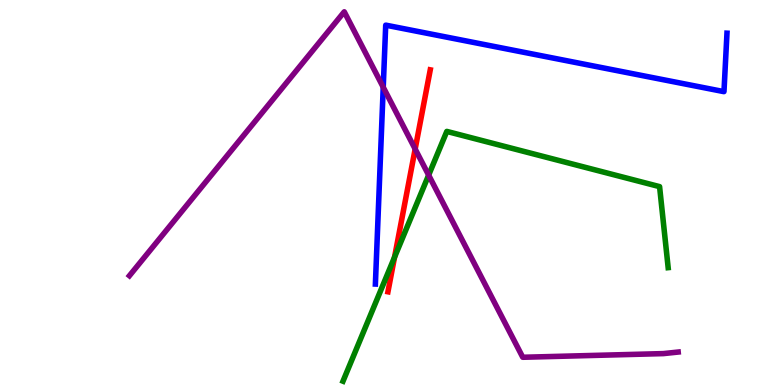[{'lines': ['blue', 'red'], 'intersections': []}, {'lines': ['green', 'red'], 'intersections': [{'x': 5.09, 'y': 3.32}]}, {'lines': ['purple', 'red'], 'intersections': [{'x': 5.36, 'y': 6.13}]}, {'lines': ['blue', 'green'], 'intersections': []}, {'lines': ['blue', 'purple'], 'intersections': [{'x': 4.94, 'y': 7.73}]}, {'lines': ['green', 'purple'], 'intersections': [{'x': 5.53, 'y': 5.45}]}]